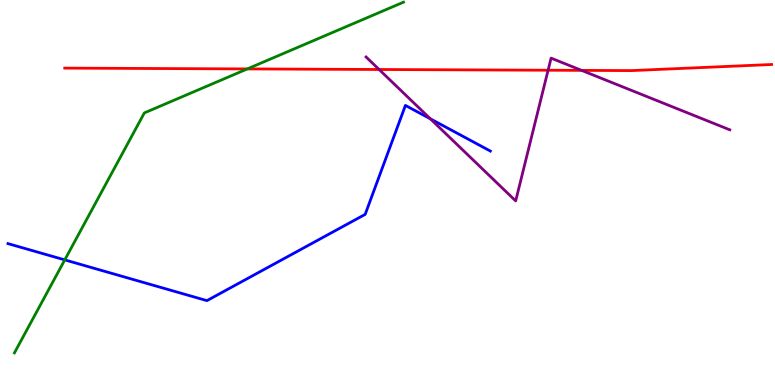[{'lines': ['blue', 'red'], 'intersections': []}, {'lines': ['green', 'red'], 'intersections': [{'x': 3.19, 'y': 8.21}]}, {'lines': ['purple', 'red'], 'intersections': [{'x': 4.89, 'y': 8.19}, {'x': 7.07, 'y': 8.18}, {'x': 7.5, 'y': 8.17}]}, {'lines': ['blue', 'green'], 'intersections': [{'x': 0.836, 'y': 3.25}]}, {'lines': ['blue', 'purple'], 'intersections': [{'x': 5.55, 'y': 6.91}]}, {'lines': ['green', 'purple'], 'intersections': []}]